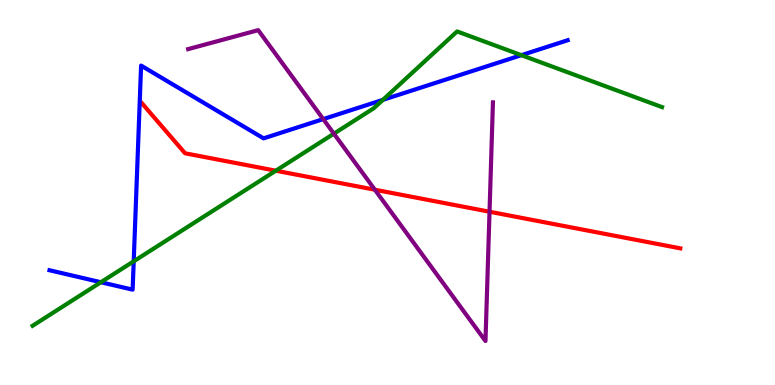[{'lines': ['blue', 'red'], 'intersections': []}, {'lines': ['green', 'red'], 'intersections': [{'x': 3.56, 'y': 5.57}]}, {'lines': ['purple', 'red'], 'intersections': [{'x': 4.84, 'y': 5.07}, {'x': 6.32, 'y': 4.5}]}, {'lines': ['blue', 'green'], 'intersections': [{'x': 1.3, 'y': 2.67}, {'x': 1.73, 'y': 3.21}, {'x': 4.94, 'y': 7.41}, {'x': 6.73, 'y': 8.57}]}, {'lines': ['blue', 'purple'], 'intersections': [{'x': 4.17, 'y': 6.91}]}, {'lines': ['green', 'purple'], 'intersections': [{'x': 4.31, 'y': 6.53}]}]